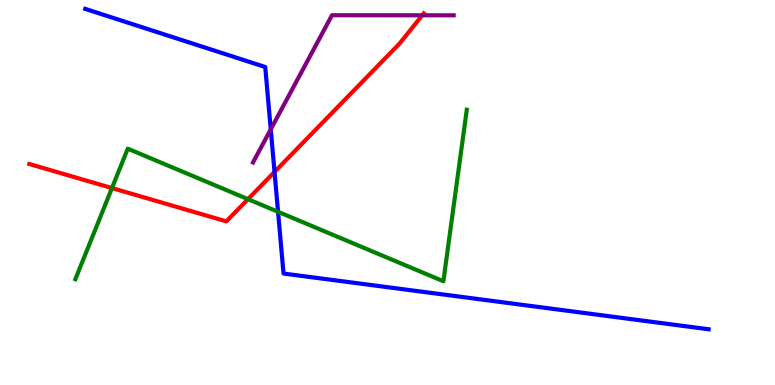[{'lines': ['blue', 'red'], 'intersections': [{'x': 3.54, 'y': 5.53}]}, {'lines': ['green', 'red'], 'intersections': [{'x': 1.44, 'y': 5.12}, {'x': 3.2, 'y': 4.83}]}, {'lines': ['purple', 'red'], 'intersections': [{'x': 5.45, 'y': 9.6}]}, {'lines': ['blue', 'green'], 'intersections': [{'x': 3.59, 'y': 4.5}]}, {'lines': ['blue', 'purple'], 'intersections': [{'x': 3.49, 'y': 6.64}]}, {'lines': ['green', 'purple'], 'intersections': []}]